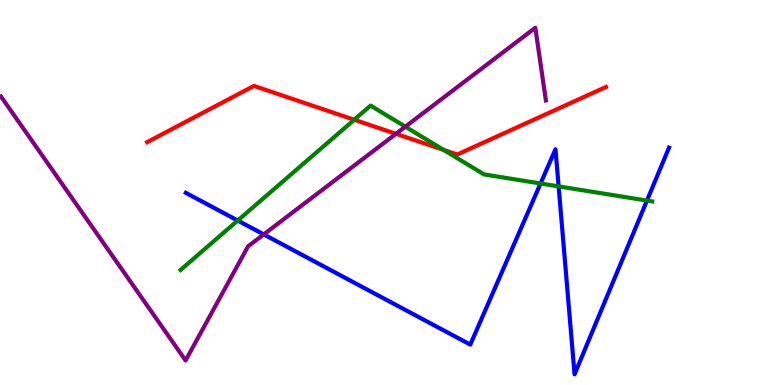[{'lines': ['blue', 'red'], 'intersections': []}, {'lines': ['green', 'red'], 'intersections': [{'x': 4.57, 'y': 6.89}, {'x': 5.72, 'y': 6.11}]}, {'lines': ['purple', 'red'], 'intersections': [{'x': 5.11, 'y': 6.52}]}, {'lines': ['blue', 'green'], 'intersections': [{'x': 3.07, 'y': 4.27}, {'x': 6.97, 'y': 5.23}, {'x': 7.21, 'y': 5.16}, {'x': 8.35, 'y': 4.79}]}, {'lines': ['blue', 'purple'], 'intersections': [{'x': 3.4, 'y': 3.91}]}, {'lines': ['green', 'purple'], 'intersections': [{'x': 5.23, 'y': 6.71}]}]